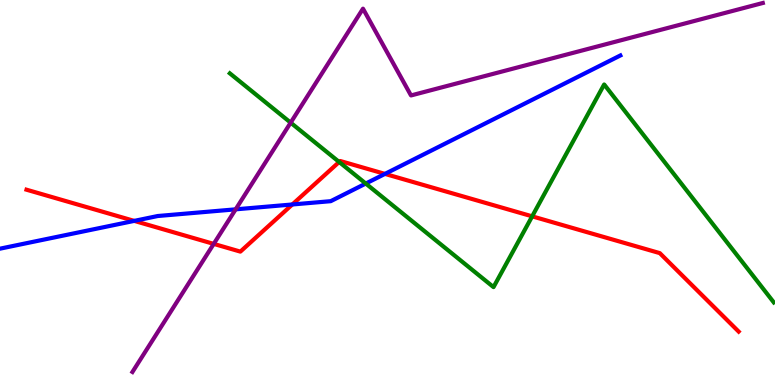[{'lines': ['blue', 'red'], 'intersections': [{'x': 1.73, 'y': 4.26}, {'x': 3.77, 'y': 4.69}, {'x': 4.97, 'y': 5.48}]}, {'lines': ['green', 'red'], 'intersections': [{'x': 4.38, 'y': 5.79}, {'x': 6.87, 'y': 4.38}]}, {'lines': ['purple', 'red'], 'intersections': [{'x': 2.76, 'y': 3.66}]}, {'lines': ['blue', 'green'], 'intersections': [{'x': 4.72, 'y': 5.23}]}, {'lines': ['blue', 'purple'], 'intersections': [{'x': 3.04, 'y': 4.56}]}, {'lines': ['green', 'purple'], 'intersections': [{'x': 3.75, 'y': 6.81}]}]